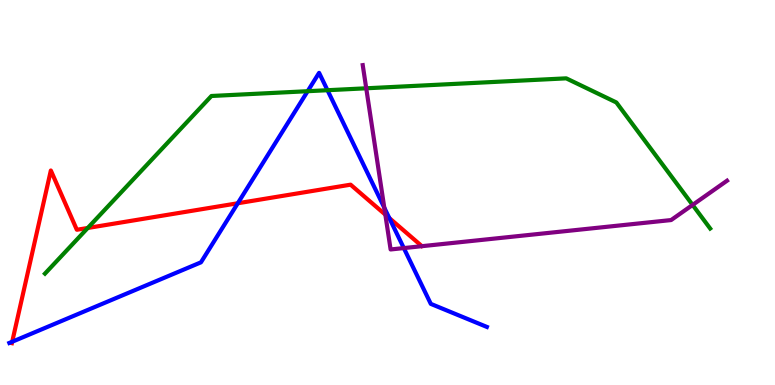[{'lines': ['blue', 'red'], 'intersections': [{'x': 0.157, 'y': 1.12}, {'x': 3.07, 'y': 4.72}, {'x': 5.02, 'y': 4.34}]}, {'lines': ['green', 'red'], 'intersections': [{'x': 1.13, 'y': 4.08}]}, {'lines': ['purple', 'red'], 'intersections': [{'x': 4.97, 'y': 4.42}]}, {'lines': ['blue', 'green'], 'intersections': [{'x': 3.97, 'y': 7.63}, {'x': 4.23, 'y': 7.66}]}, {'lines': ['blue', 'purple'], 'intersections': [{'x': 4.96, 'y': 4.61}, {'x': 5.21, 'y': 3.56}]}, {'lines': ['green', 'purple'], 'intersections': [{'x': 4.73, 'y': 7.71}, {'x': 8.94, 'y': 4.68}]}]